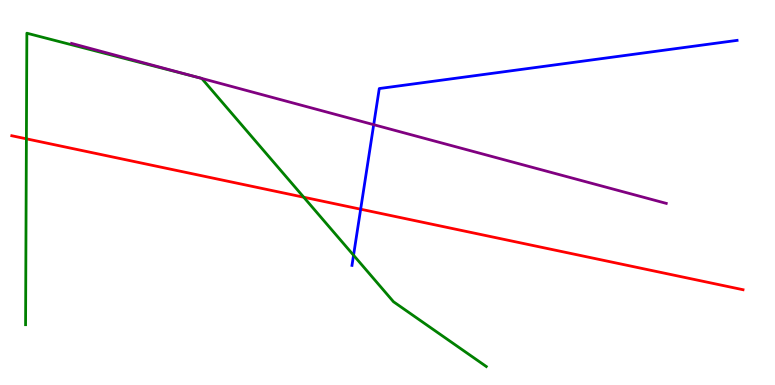[{'lines': ['blue', 'red'], 'intersections': [{'x': 4.65, 'y': 4.57}]}, {'lines': ['green', 'red'], 'intersections': [{'x': 0.341, 'y': 6.39}, {'x': 3.92, 'y': 4.88}]}, {'lines': ['purple', 'red'], 'intersections': []}, {'lines': ['blue', 'green'], 'intersections': [{'x': 4.56, 'y': 3.37}]}, {'lines': ['blue', 'purple'], 'intersections': [{'x': 4.82, 'y': 6.76}]}, {'lines': ['green', 'purple'], 'intersections': [{'x': 2.58, 'y': 7.98}, {'x': 2.6, 'y': 7.96}]}]